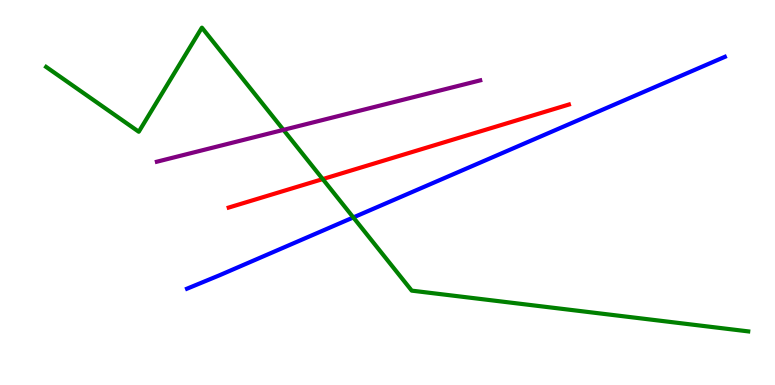[{'lines': ['blue', 'red'], 'intersections': []}, {'lines': ['green', 'red'], 'intersections': [{'x': 4.16, 'y': 5.35}]}, {'lines': ['purple', 'red'], 'intersections': []}, {'lines': ['blue', 'green'], 'intersections': [{'x': 4.56, 'y': 4.35}]}, {'lines': ['blue', 'purple'], 'intersections': []}, {'lines': ['green', 'purple'], 'intersections': [{'x': 3.66, 'y': 6.63}]}]